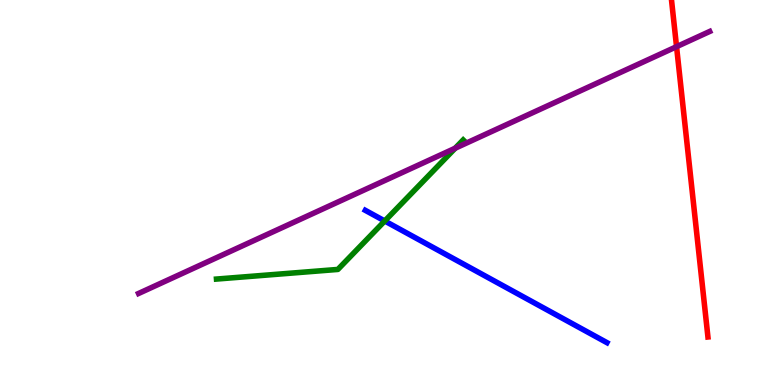[{'lines': ['blue', 'red'], 'intersections': []}, {'lines': ['green', 'red'], 'intersections': []}, {'lines': ['purple', 'red'], 'intersections': [{'x': 8.73, 'y': 8.79}]}, {'lines': ['blue', 'green'], 'intersections': [{'x': 4.96, 'y': 4.26}]}, {'lines': ['blue', 'purple'], 'intersections': []}, {'lines': ['green', 'purple'], 'intersections': [{'x': 5.87, 'y': 6.15}]}]